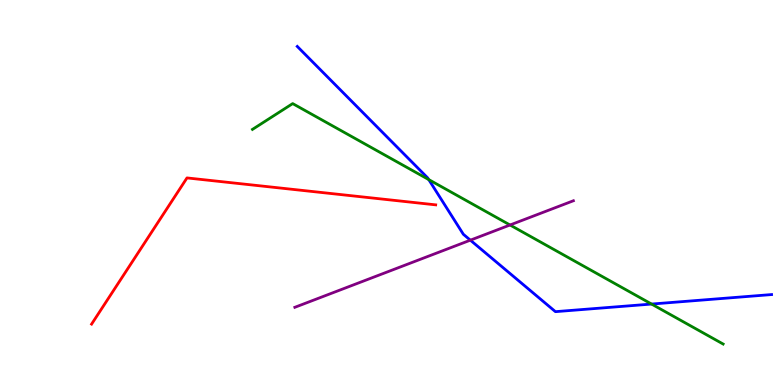[{'lines': ['blue', 'red'], 'intersections': []}, {'lines': ['green', 'red'], 'intersections': []}, {'lines': ['purple', 'red'], 'intersections': []}, {'lines': ['blue', 'green'], 'intersections': [{'x': 5.53, 'y': 5.34}, {'x': 8.41, 'y': 2.1}]}, {'lines': ['blue', 'purple'], 'intersections': [{'x': 6.07, 'y': 3.76}]}, {'lines': ['green', 'purple'], 'intersections': [{'x': 6.58, 'y': 4.16}]}]